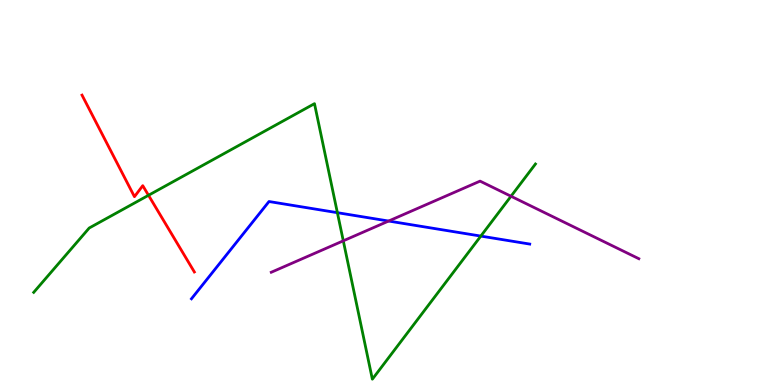[{'lines': ['blue', 'red'], 'intersections': []}, {'lines': ['green', 'red'], 'intersections': [{'x': 1.92, 'y': 4.93}]}, {'lines': ['purple', 'red'], 'intersections': []}, {'lines': ['blue', 'green'], 'intersections': [{'x': 4.35, 'y': 4.48}, {'x': 6.2, 'y': 3.87}]}, {'lines': ['blue', 'purple'], 'intersections': [{'x': 5.01, 'y': 4.26}]}, {'lines': ['green', 'purple'], 'intersections': [{'x': 4.43, 'y': 3.74}, {'x': 6.59, 'y': 4.9}]}]